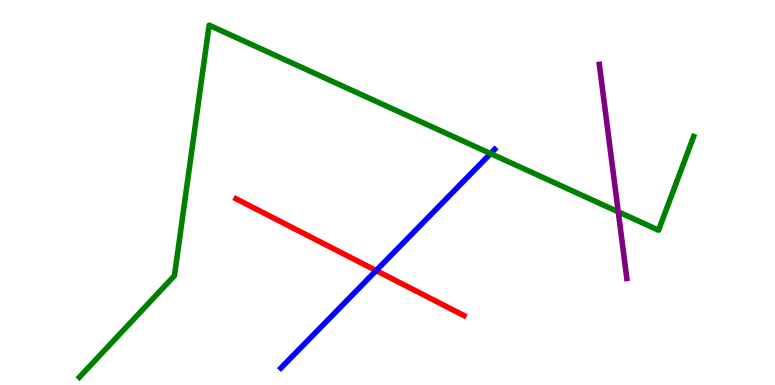[{'lines': ['blue', 'red'], 'intersections': [{'x': 4.85, 'y': 2.97}]}, {'lines': ['green', 'red'], 'intersections': []}, {'lines': ['purple', 'red'], 'intersections': []}, {'lines': ['blue', 'green'], 'intersections': [{'x': 6.33, 'y': 6.01}]}, {'lines': ['blue', 'purple'], 'intersections': []}, {'lines': ['green', 'purple'], 'intersections': [{'x': 7.98, 'y': 4.5}]}]